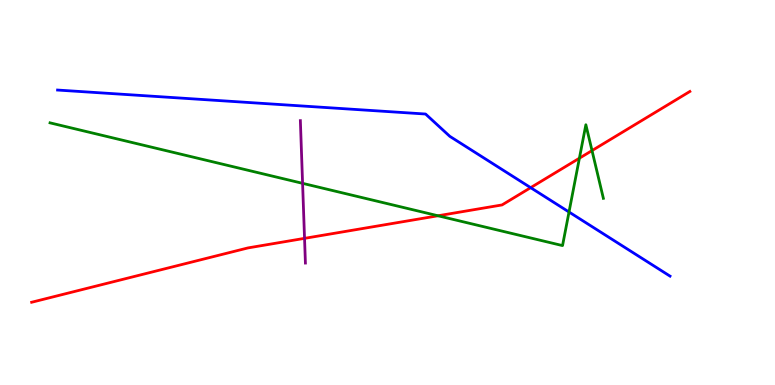[{'lines': ['blue', 'red'], 'intersections': [{'x': 6.85, 'y': 5.13}]}, {'lines': ['green', 'red'], 'intersections': [{'x': 5.65, 'y': 4.4}, {'x': 7.48, 'y': 5.89}, {'x': 7.64, 'y': 6.09}]}, {'lines': ['purple', 'red'], 'intersections': [{'x': 3.93, 'y': 3.81}]}, {'lines': ['blue', 'green'], 'intersections': [{'x': 7.34, 'y': 4.49}]}, {'lines': ['blue', 'purple'], 'intersections': []}, {'lines': ['green', 'purple'], 'intersections': [{'x': 3.9, 'y': 5.24}]}]